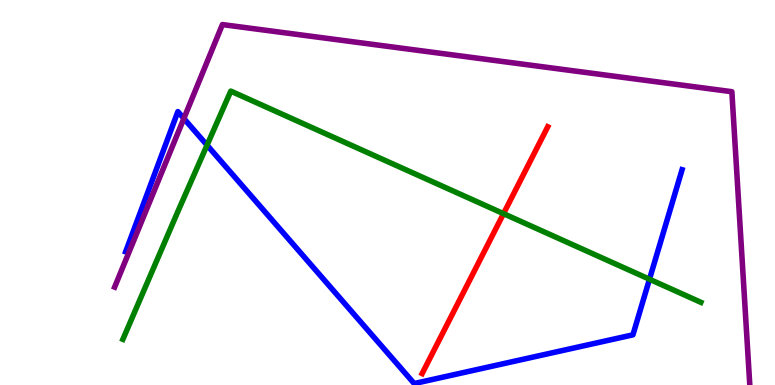[{'lines': ['blue', 'red'], 'intersections': []}, {'lines': ['green', 'red'], 'intersections': [{'x': 6.5, 'y': 4.45}]}, {'lines': ['purple', 'red'], 'intersections': []}, {'lines': ['blue', 'green'], 'intersections': [{'x': 2.67, 'y': 6.23}, {'x': 8.38, 'y': 2.75}]}, {'lines': ['blue', 'purple'], 'intersections': [{'x': 2.37, 'y': 6.92}]}, {'lines': ['green', 'purple'], 'intersections': []}]